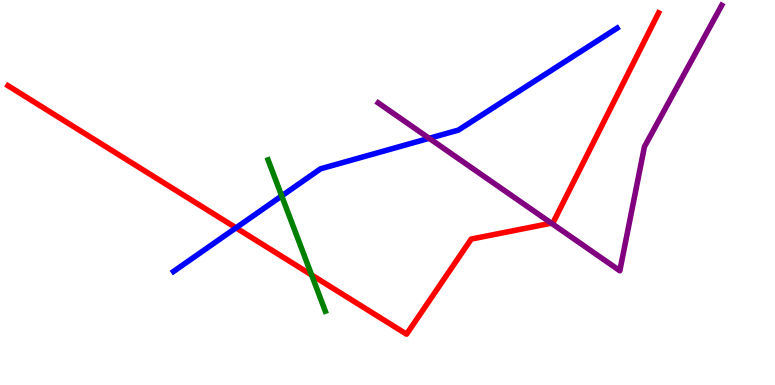[{'lines': ['blue', 'red'], 'intersections': [{'x': 3.05, 'y': 4.08}]}, {'lines': ['green', 'red'], 'intersections': [{'x': 4.02, 'y': 2.86}]}, {'lines': ['purple', 'red'], 'intersections': [{'x': 7.11, 'y': 4.2}]}, {'lines': ['blue', 'green'], 'intersections': [{'x': 3.63, 'y': 4.91}]}, {'lines': ['blue', 'purple'], 'intersections': [{'x': 5.54, 'y': 6.41}]}, {'lines': ['green', 'purple'], 'intersections': []}]